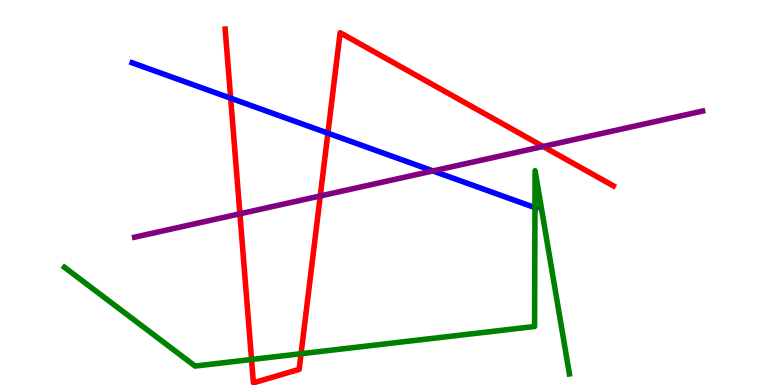[{'lines': ['blue', 'red'], 'intersections': [{'x': 2.98, 'y': 7.45}, {'x': 4.23, 'y': 6.54}]}, {'lines': ['green', 'red'], 'intersections': [{'x': 3.25, 'y': 0.663}, {'x': 3.88, 'y': 0.813}]}, {'lines': ['purple', 'red'], 'intersections': [{'x': 3.1, 'y': 4.45}, {'x': 4.13, 'y': 4.91}, {'x': 7.01, 'y': 6.2}]}, {'lines': ['blue', 'green'], 'intersections': [{'x': 6.9, 'y': 4.61}]}, {'lines': ['blue', 'purple'], 'intersections': [{'x': 5.59, 'y': 5.56}]}, {'lines': ['green', 'purple'], 'intersections': []}]